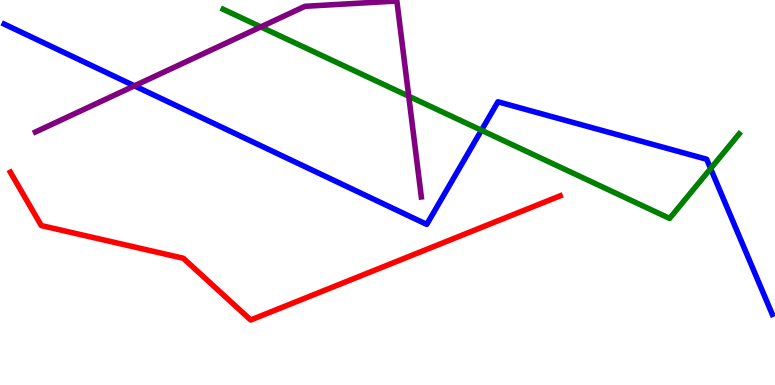[{'lines': ['blue', 'red'], 'intersections': []}, {'lines': ['green', 'red'], 'intersections': []}, {'lines': ['purple', 'red'], 'intersections': []}, {'lines': ['blue', 'green'], 'intersections': [{'x': 6.21, 'y': 6.62}, {'x': 9.17, 'y': 5.62}]}, {'lines': ['blue', 'purple'], 'intersections': [{'x': 1.73, 'y': 7.77}]}, {'lines': ['green', 'purple'], 'intersections': [{'x': 3.37, 'y': 9.3}, {'x': 5.27, 'y': 7.5}]}]